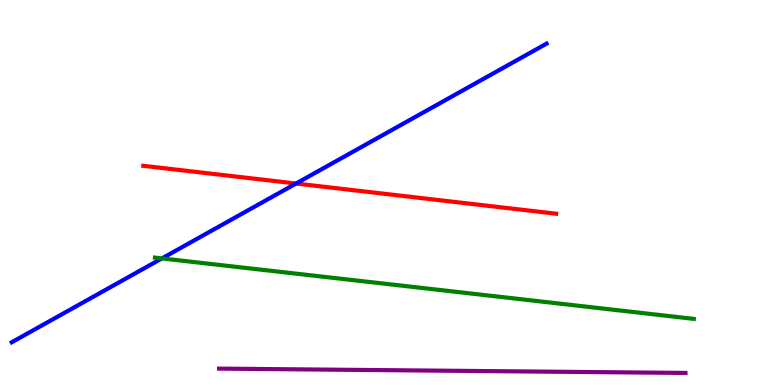[{'lines': ['blue', 'red'], 'intersections': [{'x': 3.82, 'y': 5.23}]}, {'lines': ['green', 'red'], 'intersections': []}, {'lines': ['purple', 'red'], 'intersections': []}, {'lines': ['blue', 'green'], 'intersections': [{'x': 2.09, 'y': 3.29}]}, {'lines': ['blue', 'purple'], 'intersections': []}, {'lines': ['green', 'purple'], 'intersections': []}]